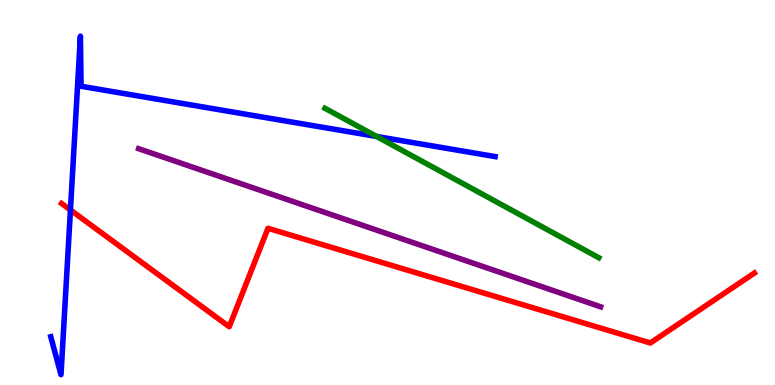[{'lines': ['blue', 'red'], 'intersections': [{'x': 0.909, 'y': 4.55}]}, {'lines': ['green', 'red'], 'intersections': []}, {'lines': ['purple', 'red'], 'intersections': []}, {'lines': ['blue', 'green'], 'intersections': [{'x': 4.86, 'y': 6.46}]}, {'lines': ['blue', 'purple'], 'intersections': []}, {'lines': ['green', 'purple'], 'intersections': []}]